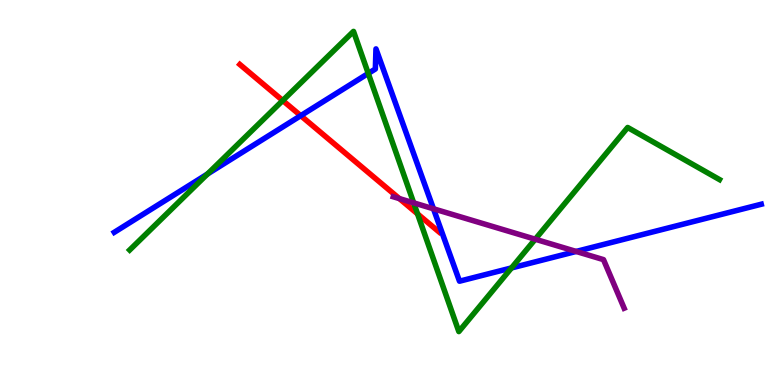[{'lines': ['blue', 'red'], 'intersections': [{'x': 3.88, 'y': 7.0}]}, {'lines': ['green', 'red'], 'intersections': [{'x': 3.65, 'y': 7.39}, {'x': 5.39, 'y': 4.45}]}, {'lines': ['purple', 'red'], 'intersections': [{'x': 5.15, 'y': 4.84}]}, {'lines': ['blue', 'green'], 'intersections': [{'x': 2.68, 'y': 5.48}, {'x': 4.75, 'y': 8.09}, {'x': 6.6, 'y': 3.04}]}, {'lines': ['blue', 'purple'], 'intersections': [{'x': 5.59, 'y': 4.58}, {'x': 7.43, 'y': 3.47}]}, {'lines': ['green', 'purple'], 'intersections': [{'x': 5.34, 'y': 4.73}, {'x': 6.91, 'y': 3.79}]}]